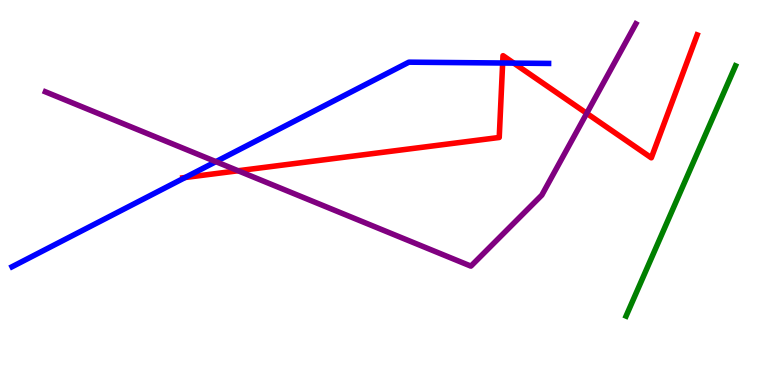[{'lines': ['blue', 'red'], 'intersections': [{'x': 2.39, 'y': 5.39}, {'x': 6.49, 'y': 8.36}, {'x': 6.63, 'y': 8.36}]}, {'lines': ['green', 'red'], 'intersections': []}, {'lines': ['purple', 'red'], 'intersections': [{'x': 3.07, 'y': 5.56}, {'x': 7.57, 'y': 7.06}]}, {'lines': ['blue', 'green'], 'intersections': []}, {'lines': ['blue', 'purple'], 'intersections': [{'x': 2.79, 'y': 5.8}]}, {'lines': ['green', 'purple'], 'intersections': []}]